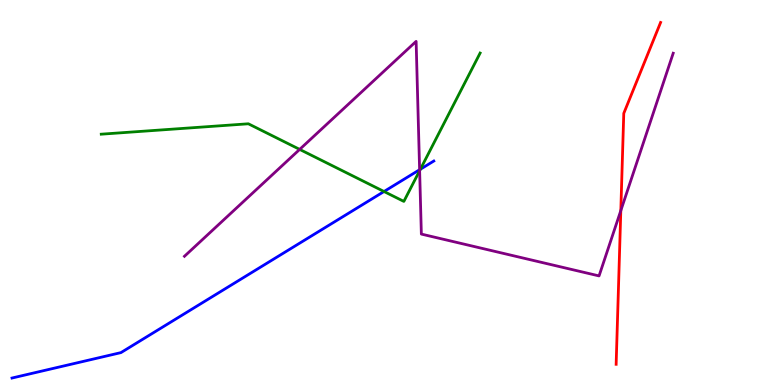[{'lines': ['blue', 'red'], 'intersections': []}, {'lines': ['green', 'red'], 'intersections': []}, {'lines': ['purple', 'red'], 'intersections': [{'x': 8.01, 'y': 4.53}]}, {'lines': ['blue', 'green'], 'intersections': [{'x': 4.96, 'y': 5.03}, {'x': 5.42, 'y': 5.6}]}, {'lines': ['blue', 'purple'], 'intersections': [{'x': 5.41, 'y': 5.59}]}, {'lines': ['green', 'purple'], 'intersections': [{'x': 3.87, 'y': 6.12}, {'x': 5.41, 'y': 5.57}]}]